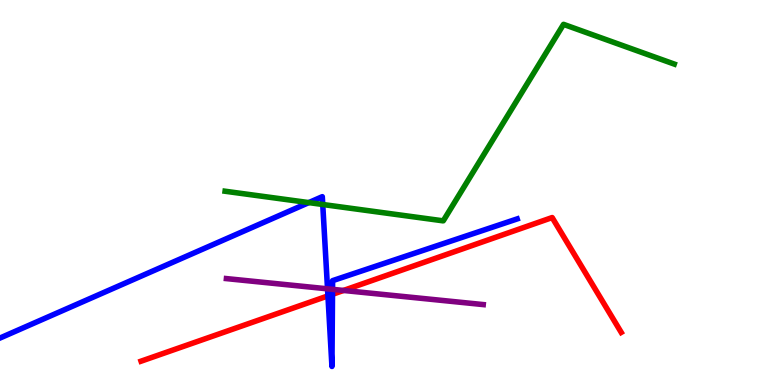[{'lines': ['blue', 'red'], 'intersections': [{'x': 4.23, 'y': 2.31}, {'x': 4.29, 'y': 2.36}]}, {'lines': ['green', 'red'], 'intersections': []}, {'lines': ['purple', 'red'], 'intersections': [{'x': 4.43, 'y': 2.46}]}, {'lines': ['blue', 'green'], 'intersections': [{'x': 3.98, 'y': 4.74}, {'x': 4.16, 'y': 4.69}]}, {'lines': ['blue', 'purple'], 'intersections': [{'x': 4.23, 'y': 2.5}, {'x': 4.29, 'y': 2.48}]}, {'lines': ['green', 'purple'], 'intersections': []}]